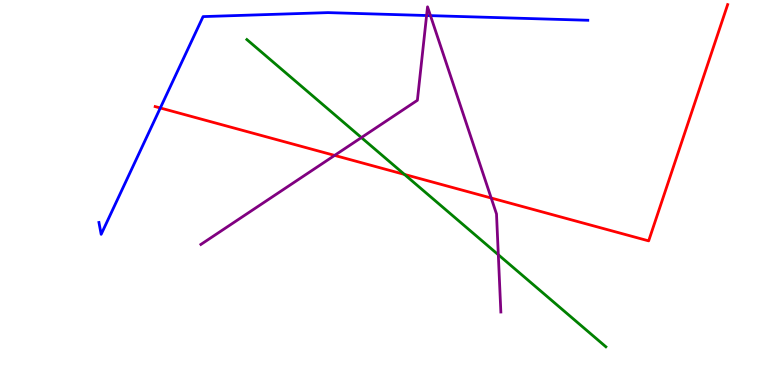[{'lines': ['blue', 'red'], 'intersections': [{'x': 2.07, 'y': 7.2}]}, {'lines': ['green', 'red'], 'intersections': [{'x': 5.22, 'y': 5.47}]}, {'lines': ['purple', 'red'], 'intersections': [{'x': 4.32, 'y': 5.96}, {'x': 6.34, 'y': 4.86}]}, {'lines': ['blue', 'green'], 'intersections': []}, {'lines': ['blue', 'purple'], 'intersections': [{'x': 5.5, 'y': 9.6}, {'x': 5.55, 'y': 9.59}]}, {'lines': ['green', 'purple'], 'intersections': [{'x': 4.66, 'y': 6.43}, {'x': 6.43, 'y': 3.38}]}]